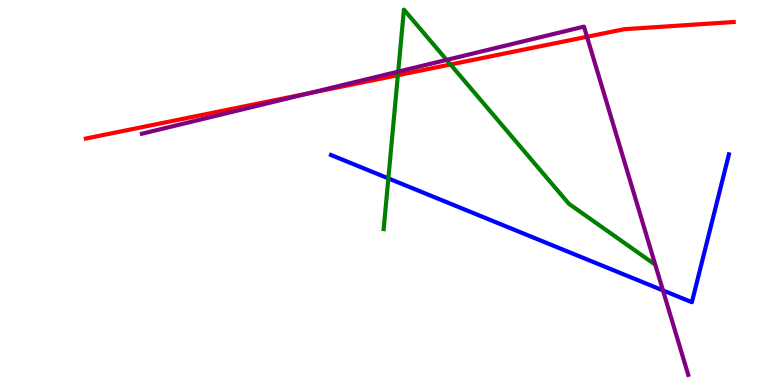[{'lines': ['blue', 'red'], 'intersections': []}, {'lines': ['green', 'red'], 'intersections': [{'x': 5.13, 'y': 8.05}, {'x': 5.81, 'y': 8.32}]}, {'lines': ['purple', 'red'], 'intersections': [{'x': 3.99, 'y': 7.58}, {'x': 7.57, 'y': 9.04}]}, {'lines': ['blue', 'green'], 'intersections': [{'x': 5.01, 'y': 5.37}]}, {'lines': ['blue', 'purple'], 'intersections': [{'x': 8.55, 'y': 2.46}]}, {'lines': ['green', 'purple'], 'intersections': [{'x': 5.14, 'y': 8.14}, {'x': 5.76, 'y': 8.44}]}]